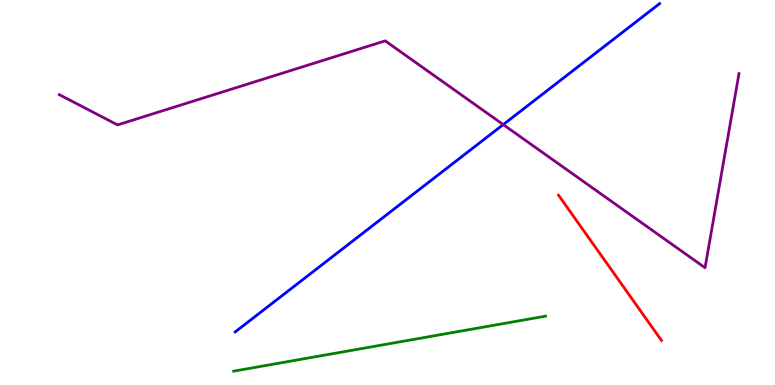[{'lines': ['blue', 'red'], 'intersections': []}, {'lines': ['green', 'red'], 'intersections': []}, {'lines': ['purple', 'red'], 'intersections': []}, {'lines': ['blue', 'green'], 'intersections': []}, {'lines': ['blue', 'purple'], 'intersections': [{'x': 6.49, 'y': 6.76}]}, {'lines': ['green', 'purple'], 'intersections': []}]